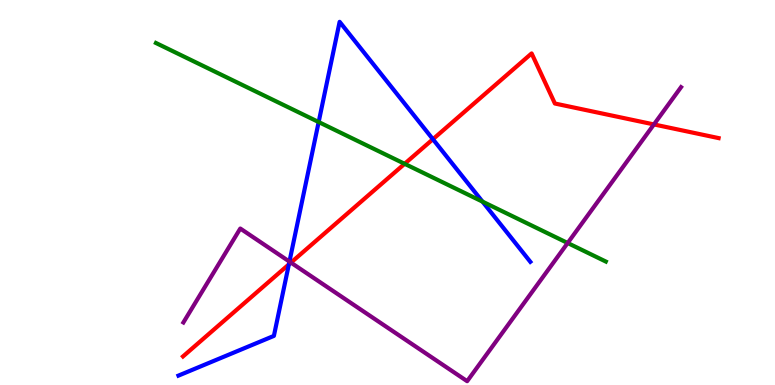[{'lines': ['blue', 'red'], 'intersections': [{'x': 3.73, 'y': 3.13}, {'x': 5.59, 'y': 6.38}]}, {'lines': ['green', 'red'], 'intersections': [{'x': 5.22, 'y': 5.75}]}, {'lines': ['purple', 'red'], 'intersections': [{'x': 3.75, 'y': 3.18}, {'x': 8.44, 'y': 6.77}]}, {'lines': ['blue', 'green'], 'intersections': [{'x': 4.11, 'y': 6.83}, {'x': 6.23, 'y': 4.76}]}, {'lines': ['blue', 'purple'], 'intersections': [{'x': 3.73, 'y': 3.2}]}, {'lines': ['green', 'purple'], 'intersections': [{'x': 7.32, 'y': 3.69}]}]